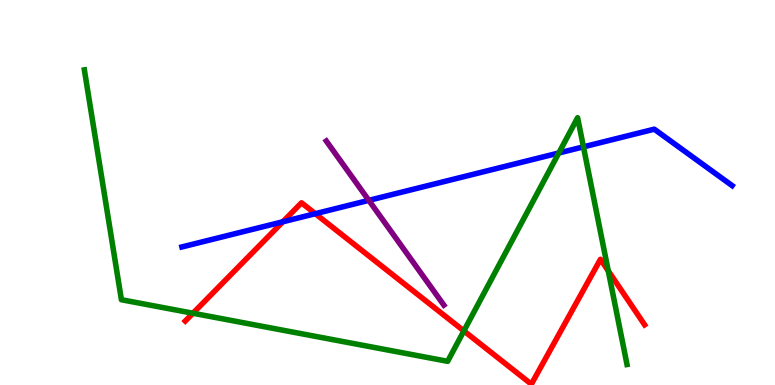[{'lines': ['blue', 'red'], 'intersections': [{'x': 3.65, 'y': 4.24}, {'x': 4.07, 'y': 4.45}]}, {'lines': ['green', 'red'], 'intersections': [{'x': 2.49, 'y': 1.86}, {'x': 5.99, 'y': 1.41}, {'x': 7.85, 'y': 2.96}]}, {'lines': ['purple', 'red'], 'intersections': []}, {'lines': ['blue', 'green'], 'intersections': [{'x': 7.21, 'y': 6.03}, {'x': 7.53, 'y': 6.19}]}, {'lines': ['blue', 'purple'], 'intersections': [{'x': 4.76, 'y': 4.8}]}, {'lines': ['green', 'purple'], 'intersections': []}]